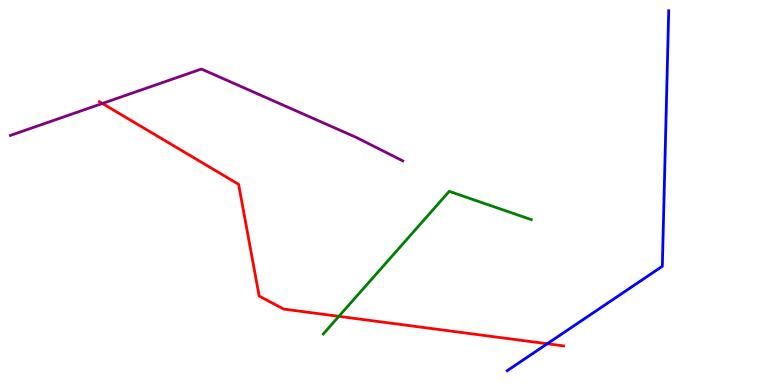[{'lines': ['blue', 'red'], 'intersections': [{'x': 7.06, 'y': 1.07}]}, {'lines': ['green', 'red'], 'intersections': [{'x': 4.37, 'y': 1.78}]}, {'lines': ['purple', 'red'], 'intersections': [{'x': 1.32, 'y': 7.31}]}, {'lines': ['blue', 'green'], 'intersections': []}, {'lines': ['blue', 'purple'], 'intersections': []}, {'lines': ['green', 'purple'], 'intersections': []}]